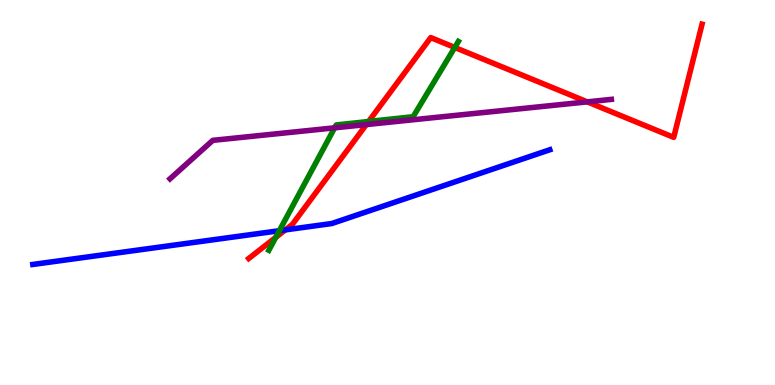[{'lines': ['blue', 'red'], 'intersections': [{'x': 3.68, 'y': 4.03}]}, {'lines': ['green', 'red'], 'intersections': [{'x': 3.56, 'y': 3.83}, {'x': 4.76, 'y': 6.84}, {'x': 5.87, 'y': 8.77}]}, {'lines': ['purple', 'red'], 'intersections': [{'x': 4.73, 'y': 6.76}, {'x': 7.58, 'y': 7.35}]}, {'lines': ['blue', 'green'], 'intersections': [{'x': 3.6, 'y': 4.01}]}, {'lines': ['blue', 'purple'], 'intersections': []}, {'lines': ['green', 'purple'], 'intersections': [{'x': 4.32, 'y': 6.68}]}]